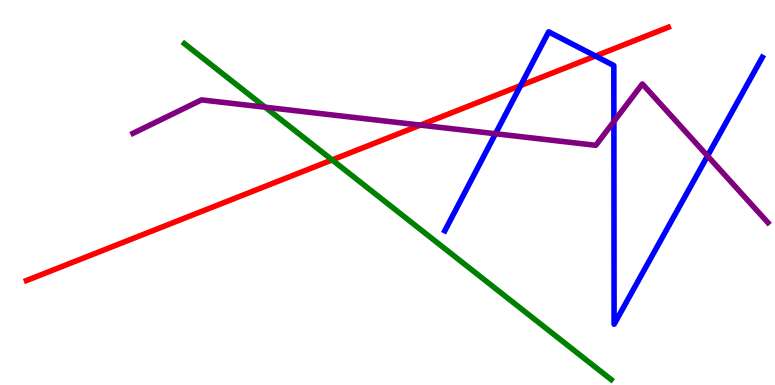[{'lines': ['blue', 'red'], 'intersections': [{'x': 6.72, 'y': 7.78}, {'x': 7.68, 'y': 8.54}]}, {'lines': ['green', 'red'], 'intersections': [{'x': 4.29, 'y': 5.85}]}, {'lines': ['purple', 'red'], 'intersections': [{'x': 5.42, 'y': 6.75}]}, {'lines': ['blue', 'green'], 'intersections': []}, {'lines': ['blue', 'purple'], 'intersections': [{'x': 6.39, 'y': 6.53}, {'x': 7.92, 'y': 6.84}, {'x': 9.13, 'y': 5.95}]}, {'lines': ['green', 'purple'], 'intersections': [{'x': 3.42, 'y': 7.21}]}]